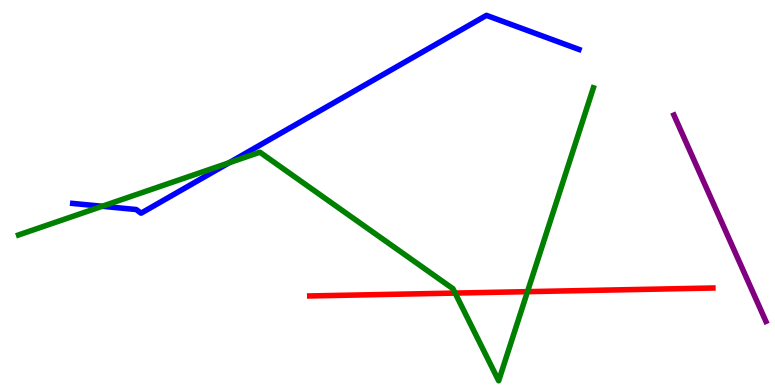[{'lines': ['blue', 'red'], 'intersections': []}, {'lines': ['green', 'red'], 'intersections': [{'x': 5.87, 'y': 2.39}, {'x': 6.81, 'y': 2.42}]}, {'lines': ['purple', 'red'], 'intersections': []}, {'lines': ['blue', 'green'], 'intersections': [{'x': 1.32, 'y': 4.64}, {'x': 2.96, 'y': 5.77}]}, {'lines': ['blue', 'purple'], 'intersections': []}, {'lines': ['green', 'purple'], 'intersections': []}]